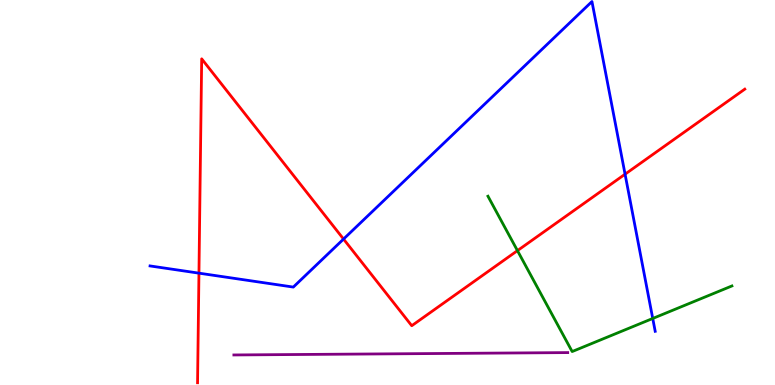[{'lines': ['blue', 'red'], 'intersections': [{'x': 2.57, 'y': 2.91}, {'x': 4.43, 'y': 3.79}, {'x': 8.07, 'y': 5.48}]}, {'lines': ['green', 'red'], 'intersections': [{'x': 6.68, 'y': 3.49}]}, {'lines': ['purple', 'red'], 'intersections': []}, {'lines': ['blue', 'green'], 'intersections': [{'x': 8.42, 'y': 1.73}]}, {'lines': ['blue', 'purple'], 'intersections': []}, {'lines': ['green', 'purple'], 'intersections': []}]